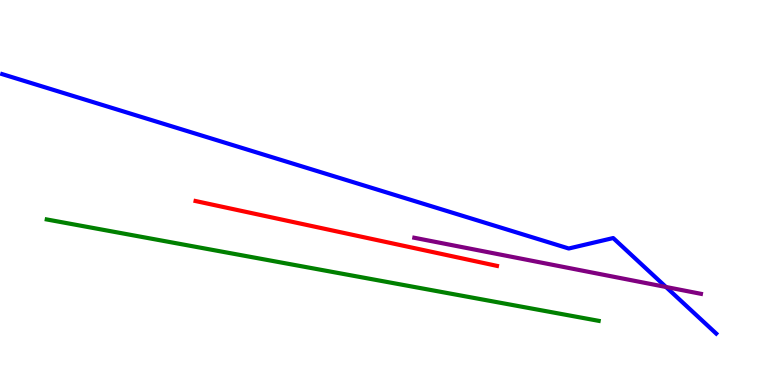[{'lines': ['blue', 'red'], 'intersections': []}, {'lines': ['green', 'red'], 'intersections': []}, {'lines': ['purple', 'red'], 'intersections': []}, {'lines': ['blue', 'green'], 'intersections': []}, {'lines': ['blue', 'purple'], 'intersections': [{'x': 8.59, 'y': 2.55}]}, {'lines': ['green', 'purple'], 'intersections': []}]